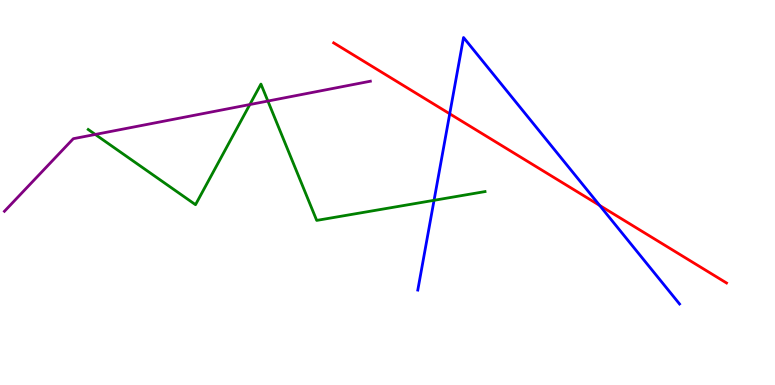[{'lines': ['blue', 'red'], 'intersections': [{'x': 5.8, 'y': 7.04}, {'x': 7.74, 'y': 4.66}]}, {'lines': ['green', 'red'], 'intersections': []}, {'lines': ['purple', 'red'], 'intersections': []}, {'lines': ['blue', 'green'], 'intersections': [{'x': 5.6, 'y': 4.8}]}, {'lines': ['blue', 'purple'], 'intersections': []}, {'lines': ['green', 'purple'], 'intersections': [{'x': 1.23, 'y': 6.51}, {'x': 3.22, 'y': 7.28}, {'x': 3.46, 'y': 7.38}]}]